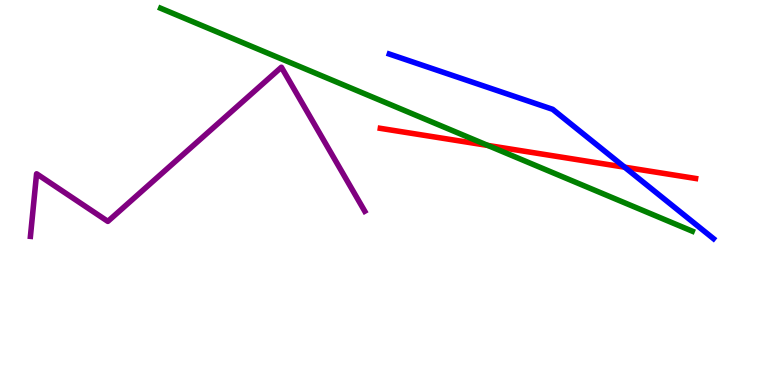[{'lines': ['blue', 'red'], 'intersections': [{'x': 8.06, 'y': 5.66}]}, {'lines': ['green', 'red'], 'intersections': [{'x': 6.29, 'y': 6.22}]}, {'lines': ['purple', 'red'], 'intersections': []}, {'lines': ['blue', 'green'], 'intersections': []}, {'lines': ['blue', 'purple'], 'intersections': []}, {'lines': ['green', 'purple'], 'intersections': []}]